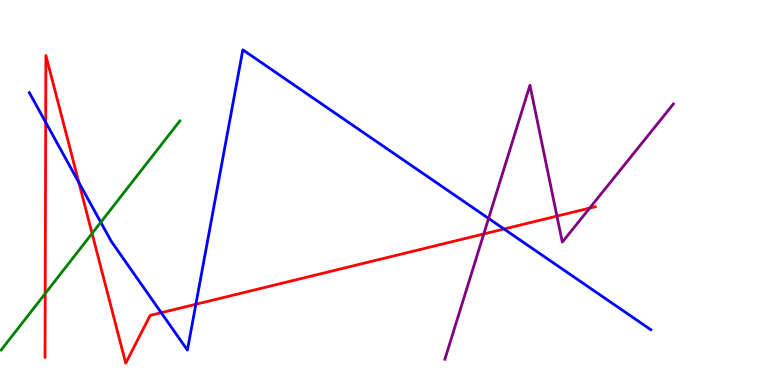[{'lines': ['blue', 'red'], 'intersections': [{'x': 0.59, 'y': 6.82}, {'x': 1.02, 'y': 5.26}, {'x': 2.08, 'y': 1.88}, {'x': 2.53, 'y': 2.1}, {'x': 6.5, 'y': 4.05}]}, {'lines': ['green', 'red'], 'intersections': [{'x': 0.583, 'y': 2.38}, {'x': 1.19, 'y': 3.94}]}, {'lines': ['purple', 'red'], 'intersections': [{'x': 6.24, 'y': 3.92}, {'x': 7.19, 'y': 4.39}, {'x': 7.61, 'y': 4.59}]}, {'lines': ['blue', 'green'], 'intersections': [{'x': 1.3, 'y': 4.23}]}, {'lines': ['blue', 'purple'], 'intersections': [{'x': 6.3, 'y': 4.33}]}, {'lines': ['green', 'purple'], 'intersections': []}]